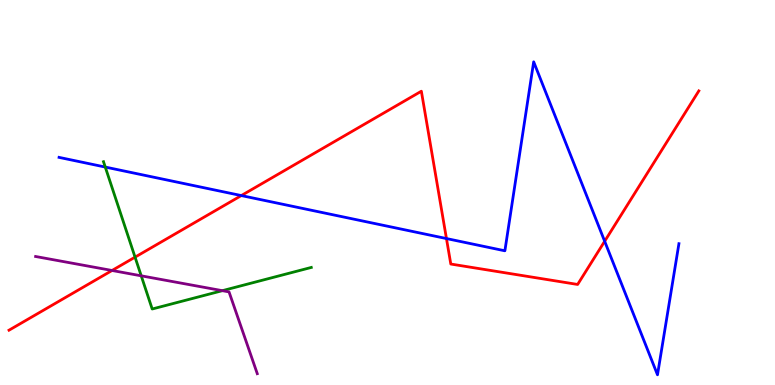[{'lines': ['blue', 'red'], 'intersections': [{'x': 3.11, 'y': 4.92}, {'x': 5.76, 'y': 3.8}, {'x': 7.8, 'y': 3.73}]}, {'lines': ['green', 'red'], 'intersections': [{'x': 1.74, 'y': 3.32}]}, {'lines': ['purple', 'red'], 'intersections': [{'x': 1.45, 'y': 2.97}]}, {'lines': ['blue', 'green'], 'intersections': [{'x': 1.36, 'y': 5.66}]}, {'lines': ['blue', 'purple'], 'intersections': []}, {'lines': ['green', 'purple'], 'intersections': [{'x': 1.82, 'y': 2.84}, {'x': 2.87, 'y': 2.45}]}]